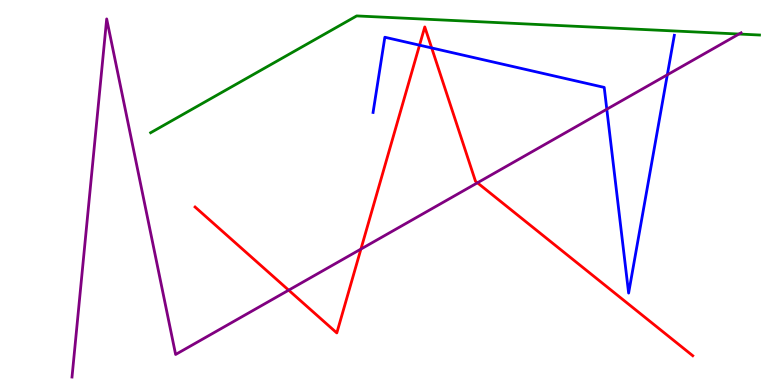[{'lines': ['blue', 'red'], 'intersections': [{'x': 5.41, 'y': 8.83}, {'x': 5.57, 'y': 8.75}]}, {'lines': ['green', 'red'], 'intersections': []}, {'lines': ['purple', 'red'], 'intersections': [{'x': 3.72, 'y': 2.46}, {'x': 4.66, 'y': 3.53}, {'x': 6.16, 'y': 5.25}]}, {'lines': ['blue', 'green'], 'intersections': []}, {'lines': ['blue', 'purple'], 'intersections': [{'x': 7.83, 'y': 7.16}, {'x': 8.61, 'y': 8.06}]}, {'lines': ['green', 'purple'], 'intersections': [{'x': 9.54, 'y': 9.12}]}]